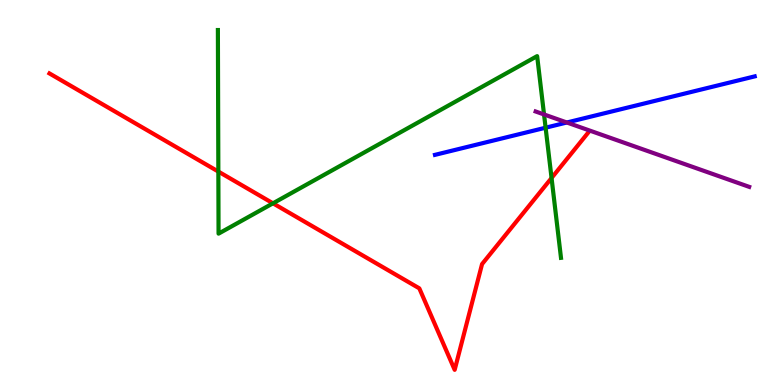[{'lines': ['blue', 'red'], 'intersections': []}, {'lines': ['green', 'red'], 'intersections': [{'x': 2.82, 'y': 5.54}, {'x': 3.52, 'y': 4.72}, {'x': 7.12, 'y': 5.38}]}, {'lines': ['purple', 'red'], 'intersections': []}, {'lines': ['blue', 'green'], 'intersections': [{'x': 7.04, 'y': 6.68}]}, {'lines': ['blue', 'purple'], 'intersections': [{'x': 7.31, 'y': 6.82}]}, {'lines': ['green', 'purple'], 'intersections': [{'x': 7.02, 'y': 7.03}]}]